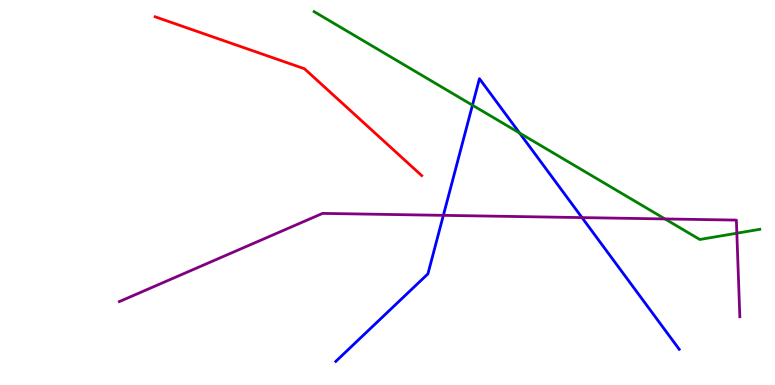[{'lines': ['blue', 'red'], 'intersections': []}, {'lines': ['green', 'red'], 'intersections': []}, {'lines': ['purple', 'red'], 'intersections': []}, {'lines': ['blue', 'green'], 'intersections': [{'x': 6.1, 'y': 7.27}, {'x': 6.7, 'y': 6.54}]}, {'lines': ['blue', 'purple'], 'intersections': [{'x': 5.72, 'y': 4.41}, {'x': 7.51, 'y': 4.35}]}, {'lines': ['green', 'purple'], 'intersections': [{'x': 8.58, 'y': 4.31}, {'x': 9.51, 'y': 3.94}]}]